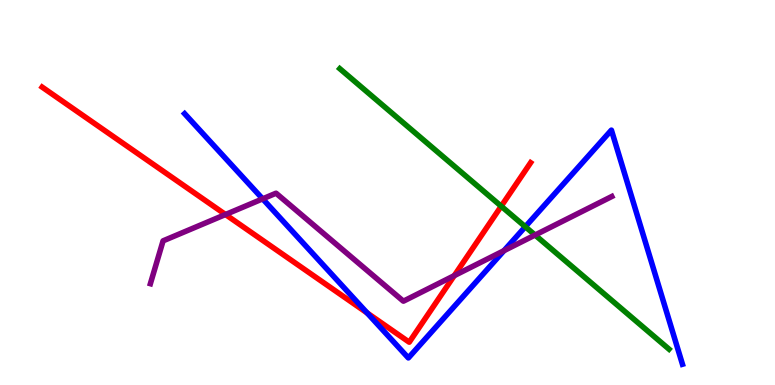[{'lines': ['blue', 'red'], 'intersections': [{'x': 4.74, 'y': 1.87}]}, {'lines': ['green', 'red'], 'intersections': [{'x': 6.47, 'y': 4.64}]}, {'lines': ['purple', 'red'], 'intersections': [{'x': 2.91, 'y': 4.43}, {'x': 5.86, 'y': 2.84}]}, {'lines': ['blue', 'green'], 'intersections': [{'x': 6.78, 'y': 4.11}]}, {'lines': ['blue', 'purple'], 'intersections': [{'x': 3.39, 'y': 4.83}, {'x': 6.5, 'y': 3.49}]}, {'lines': ['green', 'purple'], 'intersections': [{'x': 6.9, 'y': 3.89}]}]